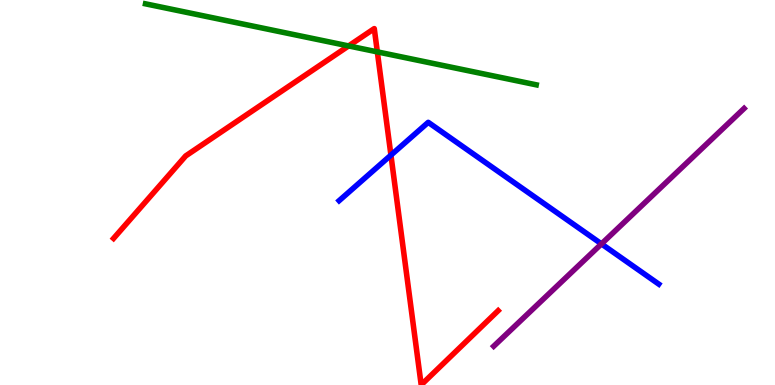[{'lines': ['blue', 'red'], 'intersections': [{'x': 5.04, 'y': 5.97}]}, {'lines': ['green', 'red'], 'intersections': [{'x': 4.5, 'y': 8.81}, {'x': 4.87, 'y': 8.65}]}, {'lines': ['purple', 'red'], 'intersections': []}, {'lines': ['blue', 'green'], 'intersections': []}, {'lines': ['blue', 'purple'], 'intersections': [{'x': 7.76, 'y': 3.67}]}, {'lines': ['green', 'purple'], 'intersections': []}]